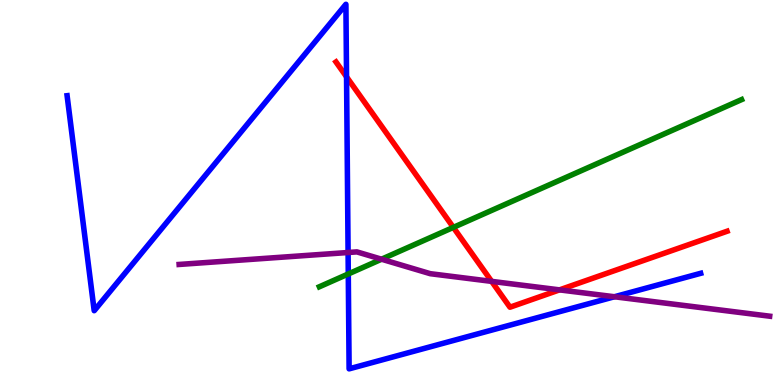[{'lines': ['blue', 'red'], 'intersections': [{'x': 4.47, 'y': 8.0}]}, {'lines': ['green', 'red'], 'intersections': [{'x': 5.85, 'y': 4.09}]}, {'lines': ['purple', 'red'], 'intersections': [{'x': 6.34, 'y': 2.69}, {'x': 7.22, 'y': 2.47}]}, {'lines': ['blue', 'green'], 'intersections': [{'x': 4.49, 'y': 2.88}]}, {'lines': ['blue', 'purple'], 'intersections': [{'x': 4.49, 'y': 3.44}, {'x': 7.93, 'y': 2.29}]}, {'lines': ['green', 'purple'], 'intersections': [{'x': 4.92, 'y': 3.27}]}]